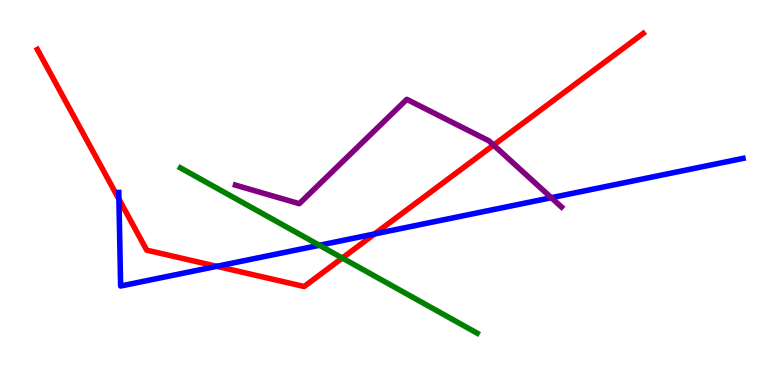[{'lines': ['blue', 'red'], 'intersections': [{'x': 1.53, 'y': 4.83}, {'x': 2.8, 'y': 3.08}, {'x': 4.83, 'y': 3.92}]}, {'lines': ['green', 'red'], 'intersections': [{'x': 4.42, 'y': 3.3}]}, {'lines': ['purple', 'red'], 'intersections': [{'x': 6.37, 'y': 6.23}]}, {'lines': ['blue', 'green'], 'intersections': [{'x': 4.12, 'y': 3.63}]}, {'lines': ['blue', 'purple'], 'intersections': [{'x': 7.11, 'y': 4.86}]}, {'lines': ['green', 'purple'], 'intersections': []}]